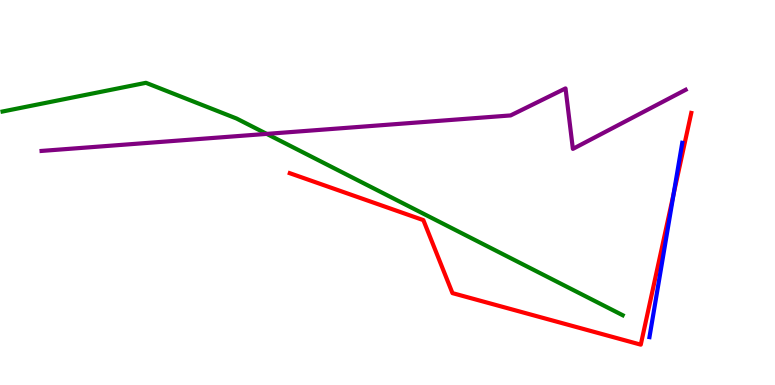[{'lines': ['blue', 'red'], 'intersections': [{'x': 8.69, 'y': 4.96}]}, {'lines': ['green', 'red'], 'intersections': []}, {'lines': ['purple', 'red'], 'intersections': []}, {'lines': ['blue', 'green'], 'intersections': []}, {'lines': ['blue', 'purple'], 'intersections': []}, {'lines': ['green', 'purple'], 'intersections': [{'x': 3.44, 'y': 6.52}]}]